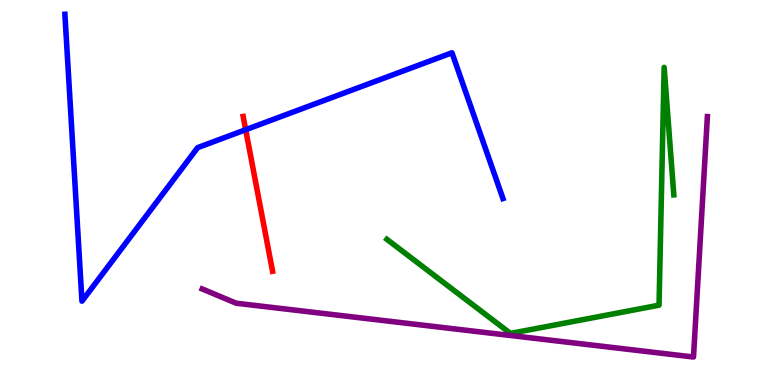[{'lines': ['blue', 'red'], 'intersections': [{'x': 3.17, 'y': 6.63}]}, {'lines': ['green', 'red'], 'intersections': []}, {'lines': ['purple', 'red'], 'intersections': []}, {'lines': ['blue', 'green'], 'intersections': []}, {'lines': ['blue', 'purple'], 'intersections': []}, {'lines': ['green', 'purple'], 'intersections': []}]